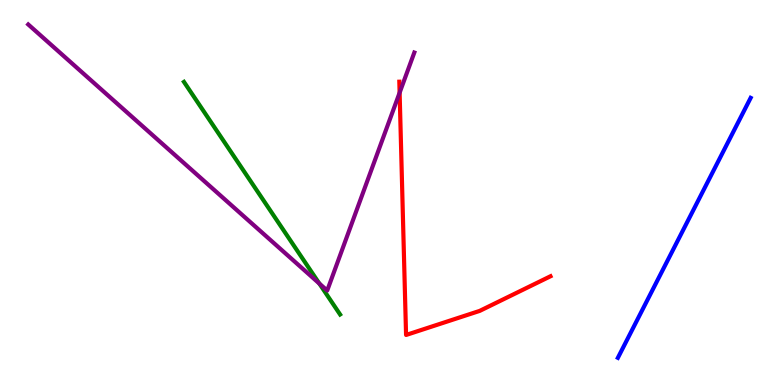[{'lines': ['blue', 'red'], 'intersections': []}, {'lines': ['green', 'red'], 'intersections': []}, {'lines': ['purple', 'red'], 'intersections': [{'x': 5.16, 'y': 7.59}]}, {'lines': ['blue', 'green'], 'intersections': []}, {'lines': ['blue', 'purple'], 'intersections': []}, {'lines': ['green', 'purple'], 'intersections': [{'x': 4.12, 'y': 2.64}]}]